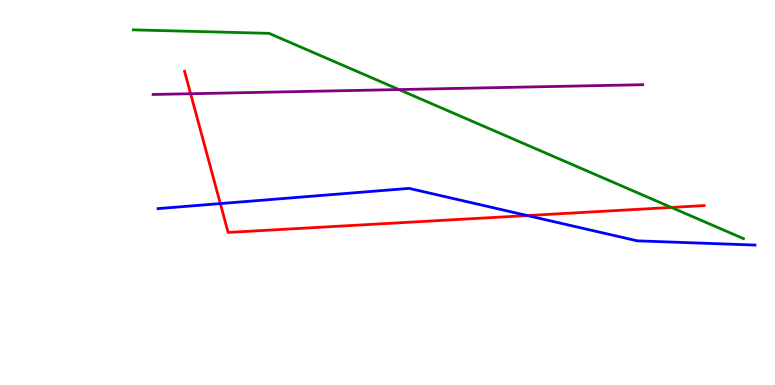[{'lines': ['blue', 'red'], 'intersections': [{'x': 2.84, 'y': 4.71}, {'x': 6.8, 'y': 4.4}]}, {'lines': ['green', 'red'], 'intersections': [{'x': 8.66, 'y': 4.61}]}, {'lines': ['purple', 'red'], 'intersections': [{'x': 2.46, 'y': 7.57}]}, {'lines': ['blue', 'green'], 'intersections': []}, {'lines': ['blue', 'purple'], 'intersections': []}, {'lines': ['green', 'purple'], 'intersections': [{'x': 5.15, 'y': 7.67}]}]